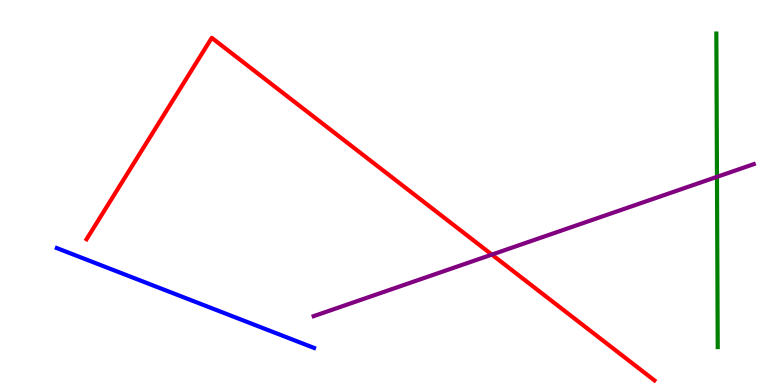[{'lines': ['blue', 'red'], 'intersections': []}, {'lines': ['green', 'red'], 'intersections': []}, {'lines': ['purple', 'red'], 'intersections': [{'x': 6.35, 'y': 3.39}]}, {'lines': ['blue', 'green'], 'intersections': []}, {'lines': ['blue', 'purple'], 'intersections': []}, {'lines': ['green', 'purple'], 'intersections': [{'x': 9.25, 'y': 5.41}]}]